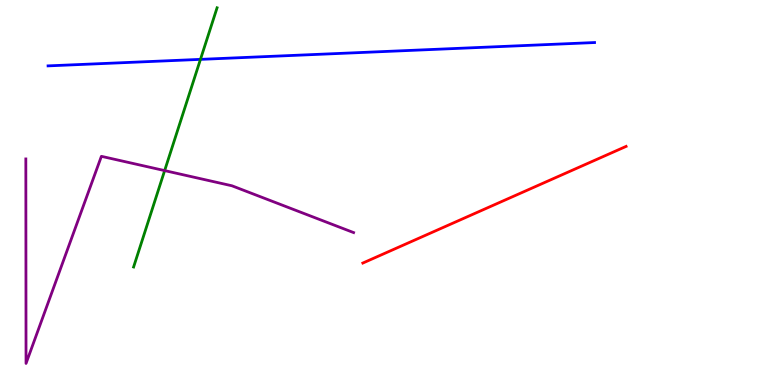[{'lines': ['blue', 'red'], 'intersections': []}, {'lines': ['green', 'red'], 'intersections': []}, {'lines': ['purple', 'red'], 'intersections': []}, {'lines': ['blue', 'green'], 'intersections': [{'x': 2.59, 'y': 8.46}]}, {'lines': ['blue', 'purple'], 'intersections': []}, {'lines': ['green', 'purple'], 'intersections': [{'x': 2.12, 'y': 5.57}]}]